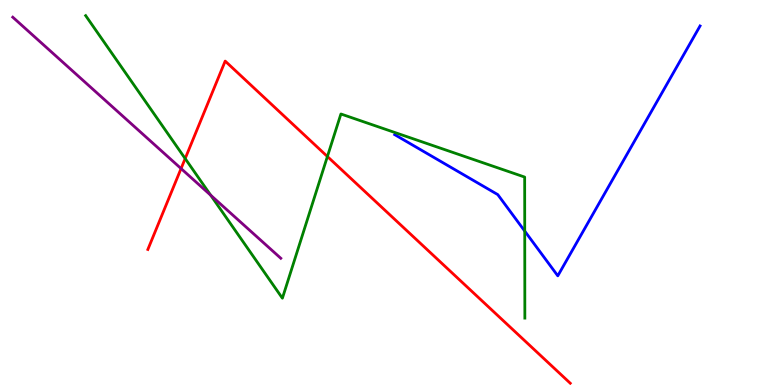[{'lines': ['blue', 'red'], 'intersections': []}, {'lines': ['green', 'red'], 'intersections': [{'x': 2.39, 'y': 5.88}, {'x': 4.22, 'y': 5.93}]}, {'lines': ['purple', 'red'], 'intersections': [{'x': 2.34, 'y': 5.62}]}, {'lines': ['blue', 'green'], 'intersections': [{'x': 6.77, 'y': 4.0}]}, {'lines': ['blue', 'purple'], 'intersections': []}, {'lines': ['green', 'purple'], 'intersections': [{'x': 2.72, 'y': 4.93}]}]